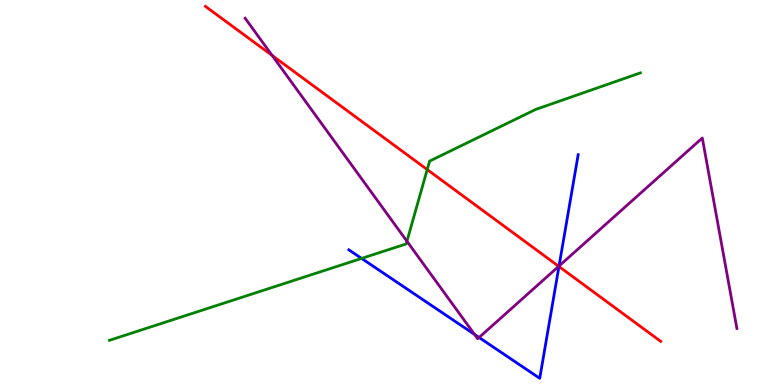[{'lines': ['blue', 'red'], 'intersections': [{'x': 7.21, 'y': 3.08}]}, {'lines': ['green', 'red'], 'intersections': [{'x': 5.51, 'y': 5.6}]}, {'lines': ['purple', 'red'], 'intersections': [{'x': 3.51, 'y': 8.56}, {'x': 7.21, 'y': 3.08}]}, {'lines': ['blue', 'green'], 'intersections': [{'x': 4.67, 'y': 3.29}]}, {'lines': ['blue', 'purple'], 'intersections': [{'x': 6.12, 'y': 1.31}, {'x': 6.18, 'y': 1.23}, {'x': 7.21, 'y': 3.09}]}, {'lines': ['green', 'purple'], 'intersections': [{'x': 5.25, 'y': 3.73}]}]